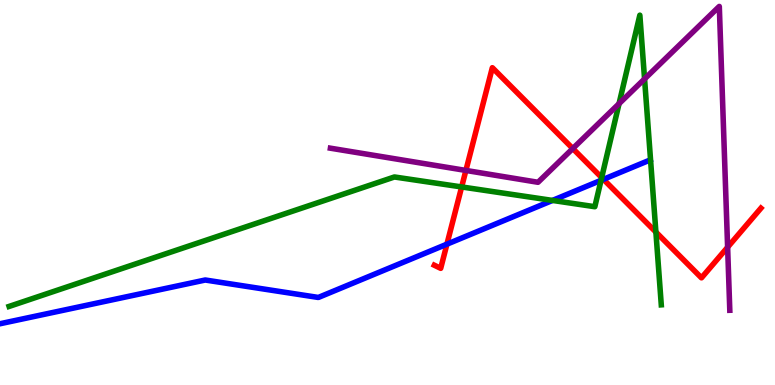[{'lines': ['blue', 'red'], 'intersections': [{'x': 5.77, 'y': 3.66}, {'x': 7.79, 'y': 5.34}]}, {'lines': ['green', 'red'], 'intersections': [{'x': 5.96, 'y': 5.14}, {'x': 7.76, 'y': 5.39}, {'x': 8.46, 'y': 3.97}]}, {'lines': ['purple', 'red'], 'intersections': [{'x': 6.01, 'y': 5.57}, {'x': 7.39, 'y': 6.14}, {'x': 9.39, 'y': 3.58}]}, {'lines': ['blue', 'green'], 'intersections': [{'x': 7.13, 'y': 4.79}, {'x': 7.76, 'y': 5.32}]}, {'lines': ['blue', 'purple'], 'intersections': []}, {'lines': ['green', 'purple'], 'intersections': [{'x': 7.99, 'y': 7.31}, {'x': 8.32, 'y': 7.95}]}]